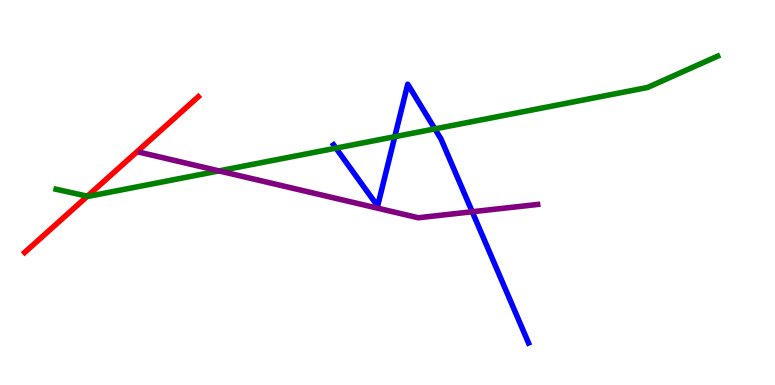[{'lines': ['blue', 'red'], 'intersections': []}, {'lines': ['green', 'red'], 'intersections': [{'x': 1.13, 'y': 4.9}]}, {'lines': ['purple', 'red'], 'intersections': []}, {'lines': ['blue', 'green'], 'intersections': [{'x': 4.33, 'y': 6.15}, {'x': 5.09, 'y': 6.45}, {'x': 5.61, 'y': 6.65}]}, {'lines': ['blue', 'purple'], 'intersections': [{'x': 6.09, 'y': 4.5}]}, {'lines': ['green', 'purple'], 'intersections': [{'x': 2.83, 'y': 5.56}]}]